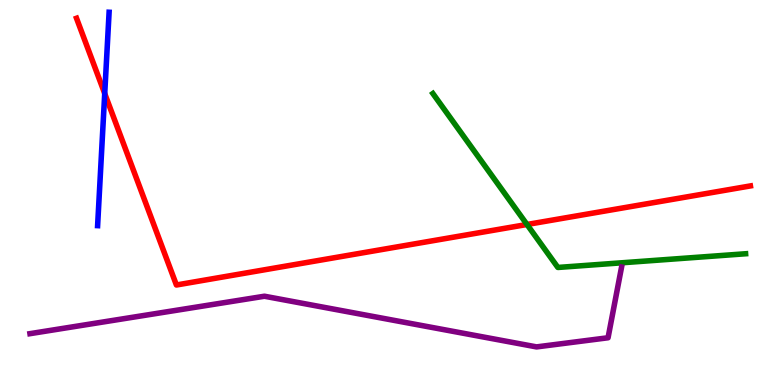[{'lines': ['blue', 'red'], 'intersections': [{'x': 1.35, 'y': 7.57}]}, {'lines': ['green', 'red'], 'intersections': [{'x': 6.8, 'y': 4.17}]}, {'lines': ['purple', 'red'], 'intersections': []}, {'lines': ['blue', 'green'], 'intersections': []}, {'lines': ['blue', 'purple'], 'intersections': []}, {'lines': ['green', 'purple'], 'intersections': []}]